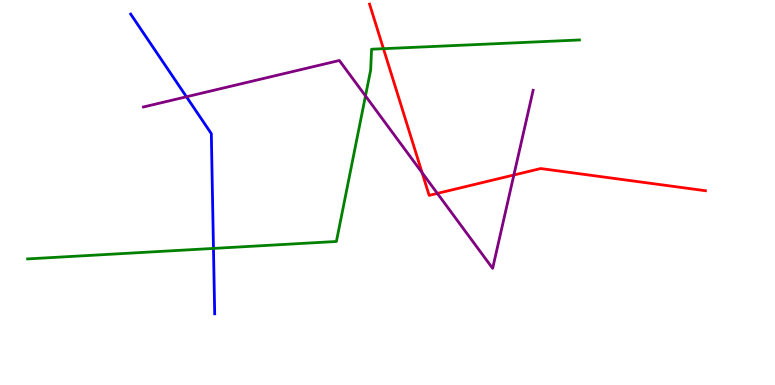[{'lines': ['blue', 'red'], 'intersections': []}, {'lines': ['green', 'red'], 'intersections': [{'x': 4.95, 'y': 8.74}]}, {'lines': ['purple', 'red'], 'intersections': [{'x': 5.45, 'y': 5.51}, {'x': 5.64, 'y': 4.98}, {'x': 6.63, 'y': 5.45}]}, {'lines': ['blue', 'green'], 'intersections': [{'x': 2.75, 'y': 3.55}]}, {'lines': ['blue', 'purple'], 'intersections': [{'x': 2.41, 'y': 7.49}]}, {'lines': ['green', 'purple'], 'intersections': [{'x': 4.72, 'y': 7.51}]}]